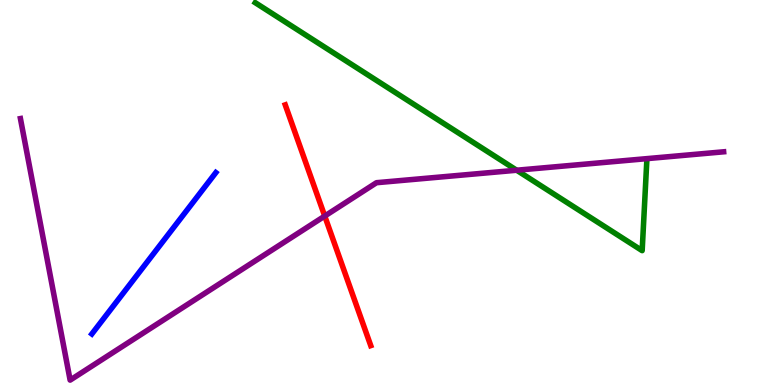[{'lines': ['blue', 'red'], 'intersections': []}, {'lines': ['green', 'red'], 'intersections': []}, {'lines': ['purple', 'red'], 'intersections': [{'x': 4.19, 'y': 4.39}]}, {'lines': ['blue', 'green'], 'intersections': []}, {'lines': ['blue', 'purple'], 'intersections': []}, {'lines': ['green', 'purple'], 'intersections': [{'x': 6.67, 'y': 5.58}]}]